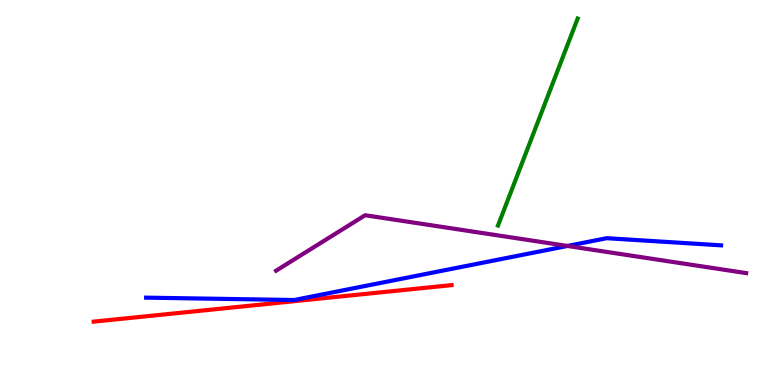[{'lines': ['blue', 'red'], 'intersections': []}, {'lines': ['green', 'red'], 'intersections': []}, {'lines': ['purple', 'red'], 'intersections': []}, {'lines': ['blue', 'green'], 'intersections': []}, {'lines': ['blue', 'purple'], 'intersections': [{'x': 7.32, 'y': 3.61}]}, {'lines': ['green', 'purple'], 'intersections': []}]